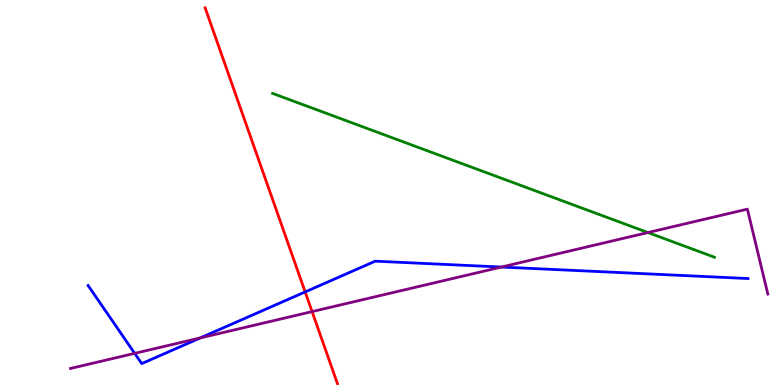[{'lines': ['blue', 'red'], 'intersections': [{'x': 3.94, 'y': 2.42}]}, {'lines': ['green', 'red'], 'intersections': []}, {'lines': ['purple', 'red'], 'intersections': [{'x': 4.03, 'y': 1.91}]}, {'lines': ['blue', 'green'], 'intersections': []}, {'lines': ['blue', 'purple'], 'intersections': [{'x': 1.74, 'y': 0.822}, {'x': 2.58, 'y': 1.22}, {'x': 6.47, 'y': 3.06}]}, {'lines': ['green', 'purple'], 'intersections': [{'x': 8.36, 'y': 3.96}]}]